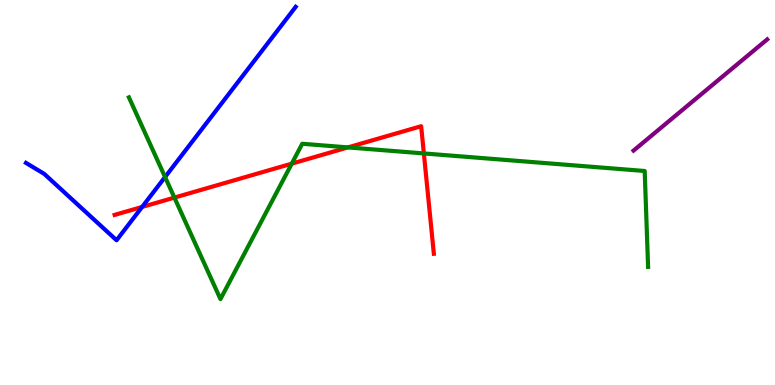[{'lines': ['blue', 'red'], 'intersections': [{'x': 1.83, 'y': 4.62}]}, {'lines': ['green', 'red'], 'intersections': [{'x': 2.25, 'y': 4.87}, {'x': 3.76, 'y': 5.75}, {'x': 4.49, 'y': 6.17}, {'x': 5.47, 'y': 6.01}]}, {'lines': ['purple', 'red'], 'intersections': []}, {'lines': ['blue', 'green'], 'intersections': [{'x': 2.13, 'y': 5.4}]}, {'lines': ['blue', 'purple'], 'intersections': []}, {'lines': ['green', 'purple'], 'intersections': []}]